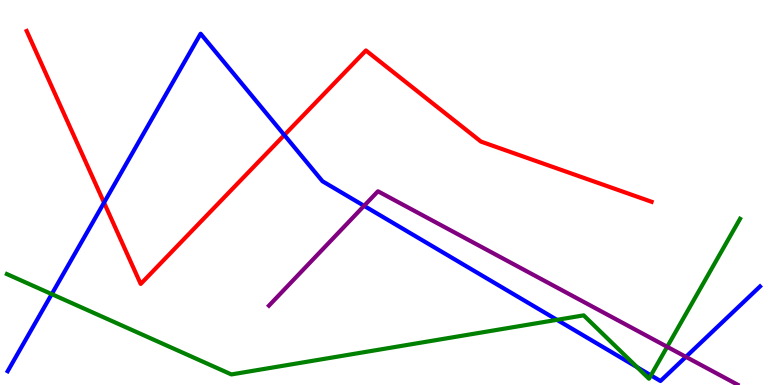[{'lines': ['blue', 'red'], 'intersections': [{'x': 1.34, 'y': 4.74}, {'x': 3.67, 'y': 6.49}]}, {'lines': ['green', 'red'], 'intersections': []}, {'lines': ['purple', 'red'], 'intersections': []}, {'lines': ['blue', 'green'], 'intersections': [{'x': 0.668, 'y': 2.36}, {'x': 7.19, 'y': 1.69}, {'x': 8.22, 'y': 0.463}, {'x': 8.4, 'y': 0.25}]}, {'lines': ['blue', 'purple'], 'intersections': [{'x': 4.7, 'y': 4.65}, {'x': 8.85, 'y': 0.731}]}, {'lines': ['green', 'purple'], 'intersections': [{'x': 8.61, 'y': 0.992}]}]